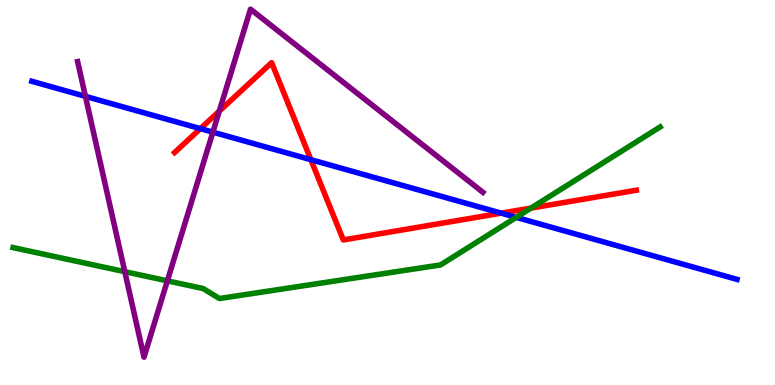[{'lines': ['blue', 'red'], 'intersections': [{'x': 2.59, 'y': 6.66}, {'x': 4.01, 'y': 5.85}, {'x': 6.47, 'y': 4.46}]}, {'lines': ['green', 'red'], 'intersections': [{'x': 6.85, 'y': 4.59}]}, {'lines': ['purple', 'red'], 'intersections': [{'x': 2.83, 'y': 7.11}]}, {'lines': ['blue', 'green'], 'intersections': [{'x': 6.66, 'y': 4.35}]}, {'lines': ['blue', 'purple'], 'intersections': [{'x': 1.1, 'y': 7.5}, {'x': 2.75, 'y': 6.57}]}, {'lines': ['green', 'purple'], 'intersections': [{'x': 1.61, 'y': 2.94}, {'x': 2.16, 'y': 2.71}]}]